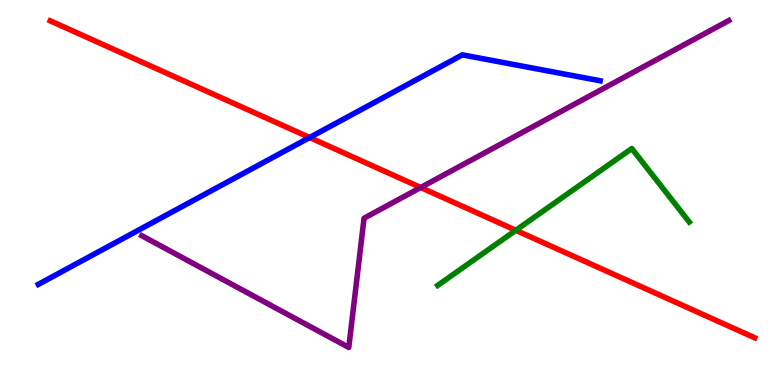[{'lines': ['blue', 'red'], 'intersections': [{'x': 3.99, 'y': 6.43}]}, {'lines': ['green', 'red'], 'intersections': [{'x': 6.66, 'y': 4.02}]}, {'lines': ['purple', 'red'], 'intersections': [{'x': 5.43, 'y': 5.13}]}, {'lines': ['blue', 'green'], 'intersections': []}, {'lines': ['blue', 'purple'], 'intersections': []}, {'lines': ['green', 'purple'], 'intersections': []}]